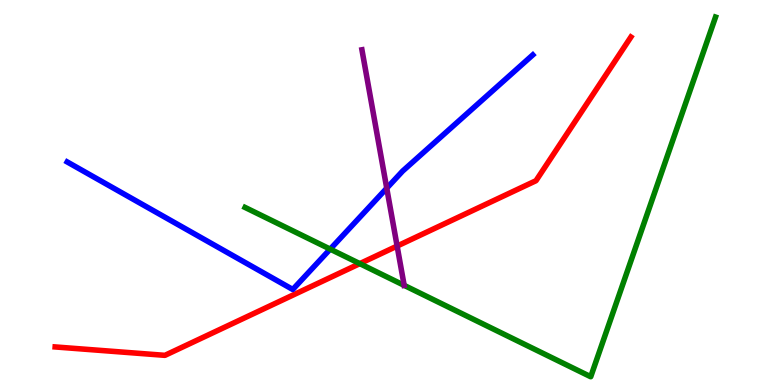[{'lines': ['blue', 'red'], 'intersections': []}, {'lines': ['green', 'red'], 'intersections': [{'x': 4.64, 'y': 3.15}]}, {'lines': ['purple', 'red'], 'intersections': [{'x': 5.12, 'y': 3.61}]}, {'lines': ['blue', 'green'], 'intersections': [{'x': 4.26, 'y': 3.53}]}, {'lines': ['blue', 'purple'], 'intersections': [{'x': 4.99, 'y': 5.11}]}, {'lines': ['green', 'purple'], 'intersections': [{'x': 5.22, 'y': 2.59}]}]